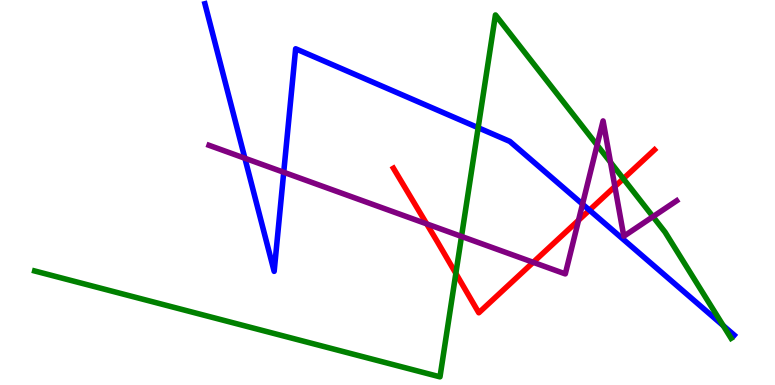[{'lines': ['blue', 'red'], 'intersections': [{'x': 7.61, 'y': 4.54}]}, {'lines': ['green', 'red'], 'intersections': [{'x': 5.88, 'y': 2.9}, {'x': 8.04, 'y': 5.36}]}, {'lines': ['purple', 'red'], 'intersections': [{'x': 5.51, 'y': 4.19}, {'x': 6.88, 'y': 3.19}, {'x': 7.47, 'y': 4.28}, {'x': 7.93, 'y': 5.15}]}, {'lines': ['blue', 'green'], 'intersections': [{'x': 6.17, 'y': 6.68}, {'x': 9.33, 'y': 1.54}]}, {'lines': ['blue', 'purple'], 'intersections': [{'x': 3.16, 'y': 5.89}, {'x': 3.66, 'y': 5.53}, {'x': 7.52, 'y': 4.7}]}, {'lines': ['green', 'purple'], 'intersections': [{'x': 5.95, 'y': 3.86}, {'x': 7.7, 'y': 6.23}, {'x': 7.88, 'y': 5.78}, {'x': 8.43, 'y': 4.37}]}]